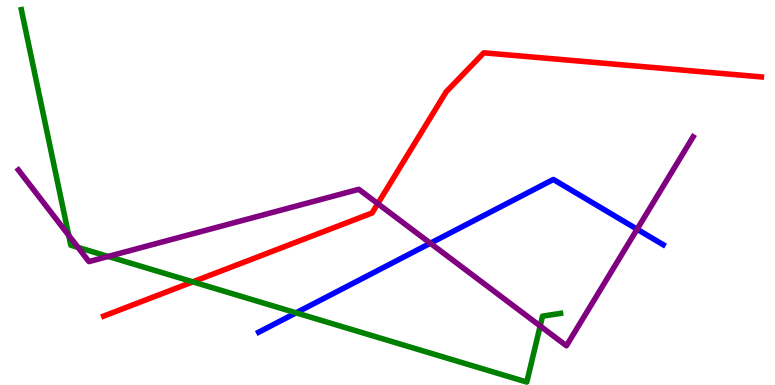[{'lines': ['blue', 'red'], 'intersections': []}, {'lines': ['green', 'red'], 'intersections': [{'x': 2.49, 'y': 2.68}]}, {'lines': ['purple', 'red'], 'intersections': [{'x': 4.87, 'y': 4.71}]}, {'lines': ['blue', 'green'], 'intersections': [{'x': 3.82, 'y': 1.87}]}, {'lines': ['blue', 'purple'], 'intersections': [{'x': 5.55, 'y': 3.68}, {'x': 8.22, 'y': 4.05}]}, {'lines': ['green', 'purple'], 'intersections': [{'x': 0.887, 'y': 3.89}, {'x': 1.01, 'y': 3.57}, {'x': 1.4, 'y': 3.34}, {'x': 6.97, 'y': 1.53}]}]